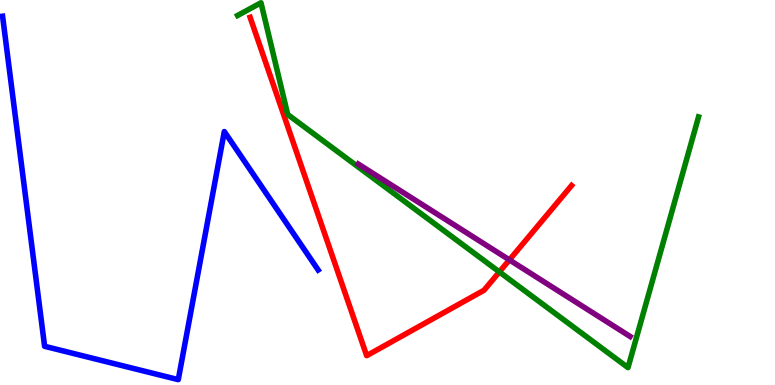[{'lines': ['blue', 'red'], 'intersections': []}, {'lines': ['green', 'red'], 'intersections': [{'x': 6.44, 'y': 2.94}]}, {'lines': ['purple', 'red'], 'intersections': [{'x': 6.57, 'y': 3.25}]}, {'lines': ['blue', 'green'], 'intersections': []}, {'lines': ['blue', 'purple'], 'intersections': []}, {'lines': ['green', 'purple'], 'intersections': []}]